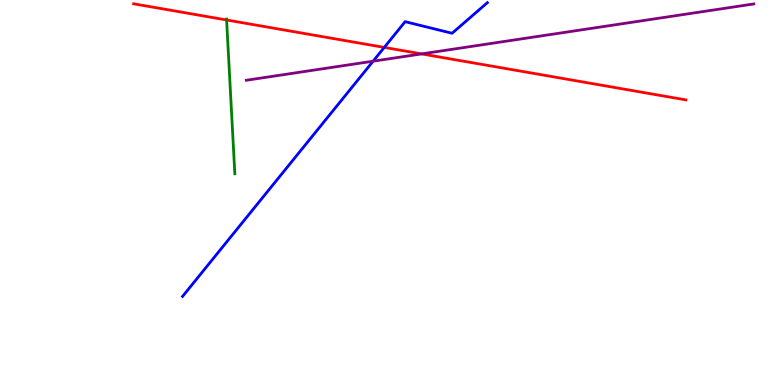[{'lines': ['blue', 'red'], 'intersections': [{'x': 4.96, 'y': 8.77}]}, {'lines': ['green', 'red'], 'intersections': [{'x': 2.92, 'y': 9.48}]}, {'lines': ['purple', 'red'], 'intersections': [{'x': 5.44, 'y': 8.6}]}, {'lines': ['blue', 'green'], 'intersections': []}, {'lines': ['blue', 'purple'], 'intersections': [{'x': 4.81, 'y': 8.41}]}, {'lines': ['green', 'purple'], 'intersections': []}]